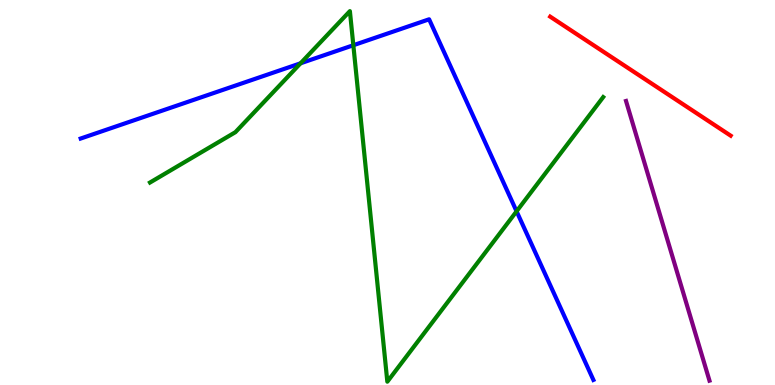[{'lines': ['blue', 'red'], 'intersections': []}, {'lines': ['green', 'red'], 'intersections': []}, {'lines': ['purple', 'red'], 'intersections': []}, {'lines': ['blue', 'green'], 'intersections': [{'x': 3.88, 'y': 8.36}, {'x': 4.56, 'y': 8.83}, {'x': 6.67, 'y': 4.51}]}, {'lines': ['blue', 'purple'], 'intersections': []}, {'lines': ['green', 'purple'], 'intersections': []}]